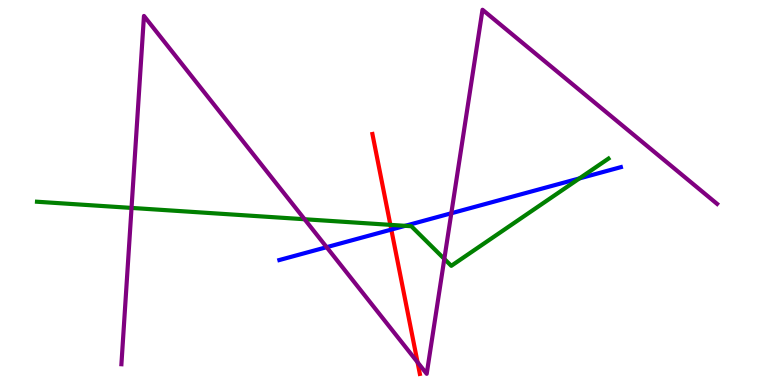[{'lines': ['blue', 'red'], 'intersections': [{'x': 5.05, 'y': 4.04}]}, {'lines': ['green', 'red'], 'intersections': [{'x': 5.04, 'y': 4.16}]}, {'lines': ['purple', 'red'], 'intersections': [{'x': 5.39, 'y': 0.591}]}, {'lines': ['blue', 'green'], 'intersections': [{'x': 5.23, 'y': 4.13}, {'x': 7.48, 'y': 5.37}]}, {'lines': ['blue', 'purple'], 'intersections': [{'x': 4.21, 'y': 3.58}, {'x': 5.82, 'y': 4.46}]}, {'lines': ['green', 'purple'], 'intersections': [{'x': 1.7, 'y': 4.6}, {'x': 3.93, 'y': 4.31}, {'x': 5.73, 'y': 3.27}]}]